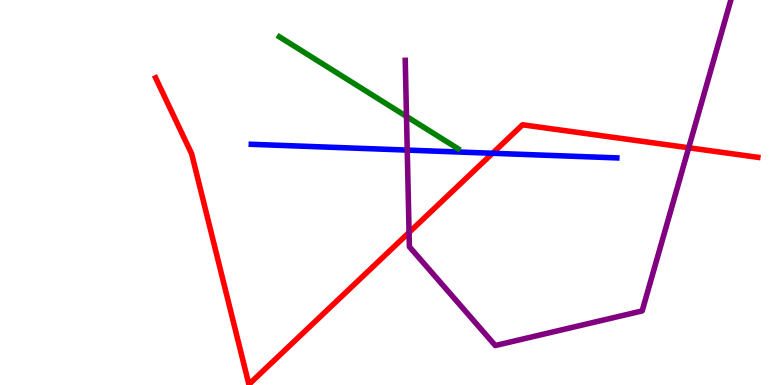[{'lines': ['blue', 'red'], 'intersections': [{'x': 6.36, 'y': 6.02}]}, {'lines': ['green', 'red'], 'intersections': []}, {'lines': ['purple', 'red'], 'intersections': [{'x': 5.28, 'y': 3.96}, {'x': 8.89, 'y': 6.16}]}, {'lines': ['blue', 'green'], 'intersections': []}, {'lines': ['blue', 'purple'], 'intersections': [{'x': 5.25, 'y': 6.1}]}, {'lines': ['green', 'purple'], 'intersections': [{'x': 5.25, 'y': 6.98}]}]